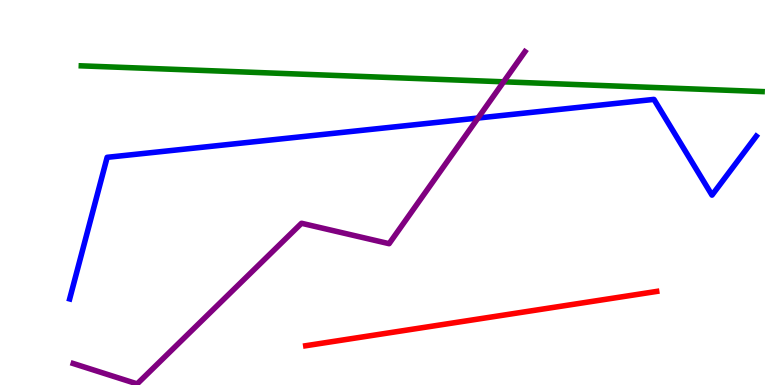[{'lines': ['blue', 'red'], 'intersections': []}, {'lines': ['green', 'red'], 'intersections': []}, {'lines': ['purple', 'red'], 'intersections': []}, {'lines': ['blue', 'green'], 'intersections': []}, {'lines': ['blue', 'purple'], 'intersections': [{'x': 6.17, 'y': 6.93}]}, {'lines': ['green', 'purple'], 'intersections': [{'x': 6.5, 'y': 7.88}]}]